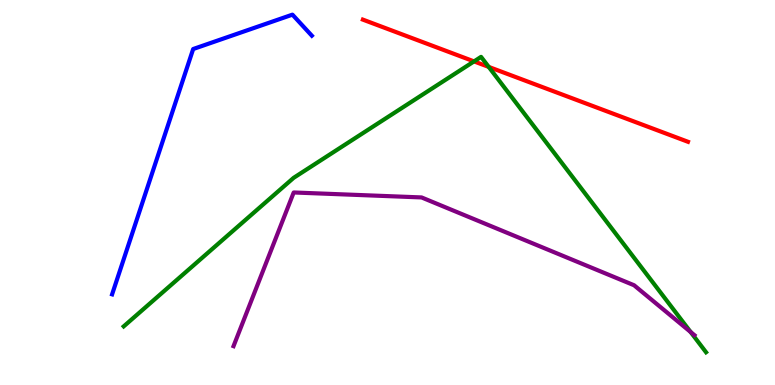[{'lines': ['blue', 'red'], 'intersections': []}, {'lines': ['green', 'red'], 'intersections': [{'x': 6.12, 'y': 8.41}, {'x': 6.31, 'y': 8.26}]}, {'lines': ['purple', 'red'], 'intersections': []}, {'lines': ['blue', 'green'], 'intersections': []}, {'lines': ['blue', 'purple'], 'intersections': []}, {'lines': ['green', 'purple'], 'intersections': [{'x': 8.91, 'y': 1.38}]}]